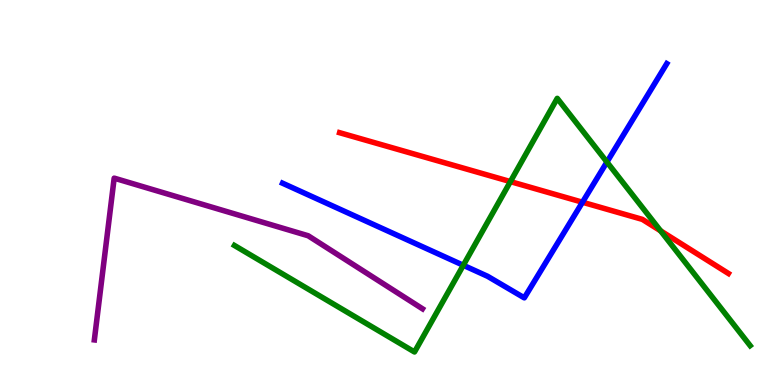[{'lines': ['blue', 'red'], 'intersections': [{'x': 7.52, 'y': 4.75}]}, {'lines': ['green', 'red'], 'intersections': [{'x': 6.59, 'y': 5.28}, {'x': 8.52, 'y': 4.0}]}, {'lines': ['purple', 'red'], 'intersections': []}, {'lines': ['blue', 'green'], 'intersections': [{'x': 5.98, 'y': 3.11}, {'x': 7.83, 'y': 5.79}]}, {'lines': ['blue', 'purple'], 'intersections': []}, {'lines': ['green', 'purple'], 'intersections': []}]